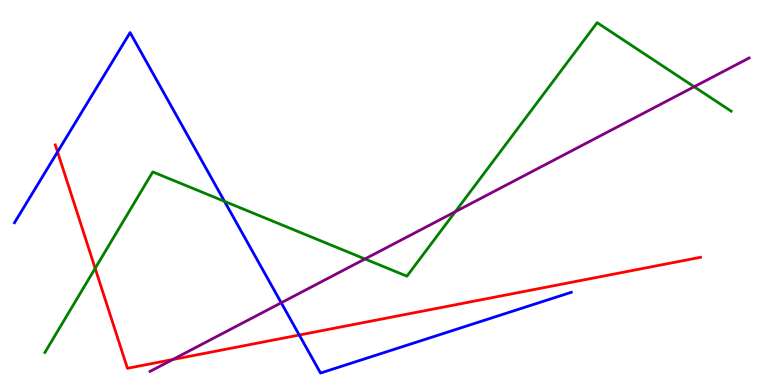[{'lines': ['blue', 'red'], 'intersections': [{'x': 0.743, 'y': 6.05}, {'x': 3.86, 'y': 1.3}]}, {'lines': ['green', 'red'], 'intersections': [{'x': 1.23, 'y': 3.03}]}, {'lines': ['purple', 'red'], 'intersections': [{'x': 2.23, 'y': 0.662}]}, {'lines': ['blue', 'green'], 'intersections': [{'x': 2.9, 'y': 4.77}]}, {'lines': ['blue', 'purple'], 'intersections': [{'x': 3.63, 'y': 2.14}]}, {'lines': ['green', 'purple'], 'intersections': [{'x': 4.71, 'y': 3.27}, {'x': 5.87, 'y': 4.5}, {'x': 8.96, 'y': 7.75}]}]